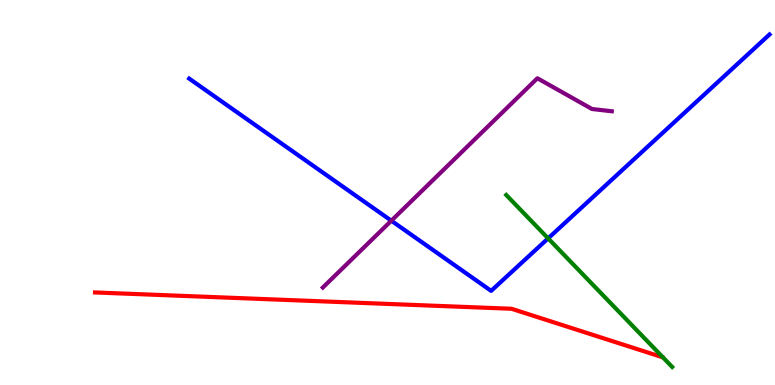[{'lines': ['blue', 'red'], 'intersections': []}, {'lines': ['green', 'red'], 'intersections': []}, {'lines': ['purple', 'red'], 'intersections': []}, {'lines': ['blue', 'green'], 'intersections': [{'x': 7.07, 'y': 3.81}]}, {'lines': ['blue', 'purple'], 'intersections': [{'x': 5.05, 'y': 4.27}]}, {'lines': ['green', 'purple'], 'intersections': []}]